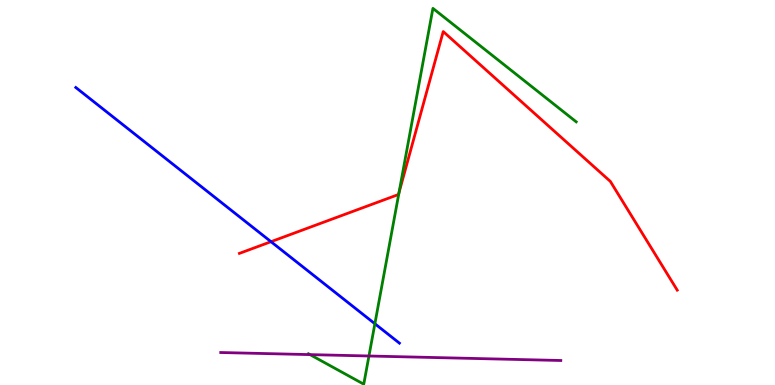[{'lines': ['blue', 'red'], 'intersections': [{'x': 3.5, 'y': 3.72}]}, {'lines': ['green', 'red'], 'intersections': [{'x': 5.15, 'y': 5.0}]}, {'lines': ['purple', 'red'], 'intersections': []}, {'lines': ['blue', 'green'], 'intersections': [{'x': 4.84, 'y': 1.59}]}, {'lines': ['blue', 'purple'], 'intersections': []}, {'lines': ['green', 'purple'], 'intersections': [{'x': 4.0, 'y': 0.789}, {'x': 4.76, 'y': 0.753}]}]